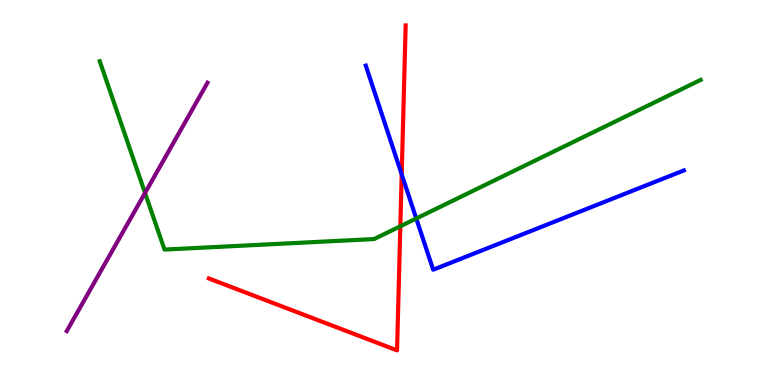[{'lines': ['blue', 'red'], 'intersections': [{'x': 5.18, 'y': 5.47}]}, {'lines': ['green', 'red'], 'intersections': [{'x': 5.17, 'y': 4.12}]}, {'lines': ['purple', 'red'], 'intersections': []}, {'lines': ['blue', 'green'], 'intersections': [{'x': 5.37, 'y': 4.32}]}, {'lines': ['blue', 'purple'], 'intersections': []}, {'lines': ['green', 'purple'], 'intersections': [{'x': 1.87, 'y': 4.99}]}]